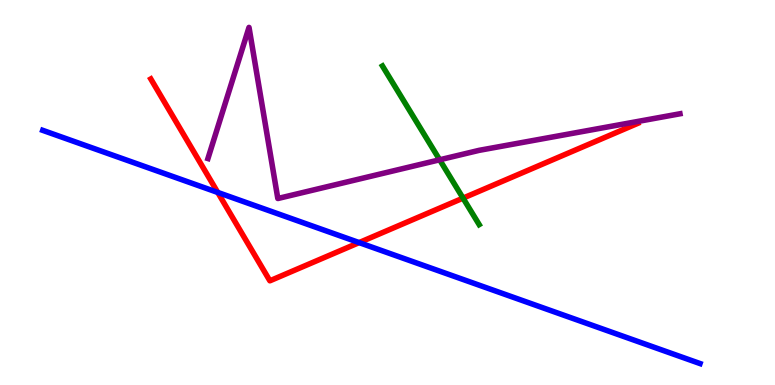[{'lines': ['blue', 'red'], 'intersections': [{'x': 2.81, 'y': 5.0}, {'x': 4.63, 'y': 3.7}]}, {'lines': ['green', 'red'], 'intersections': [{'x': 5.97, 'y': 4.85}]}, {'lines': ['purple', 'red'], 'intersections': []}, {'lines': ['blue', 'green'], 'intersections': []}, {'lines': ['blue', 'purple'], 'intersections': []}, {'lines': ['green', 'purple'], 'intersections': [{'x': 5.67, 'y': 5.85}]}]